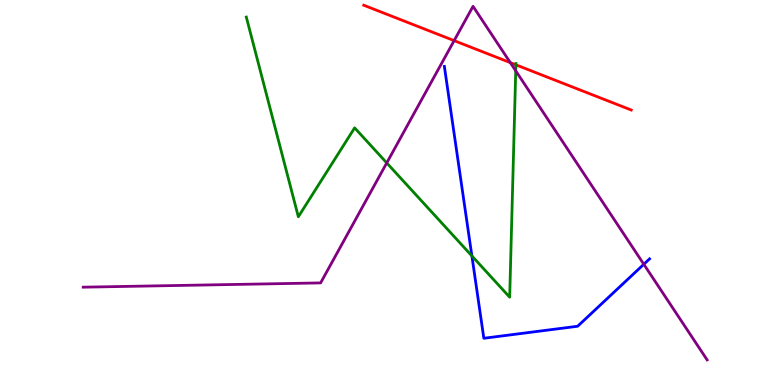[{'lines': ['blue', 'red'], 'intersections': []}, {'lines': ['green', 'red'], 'intersections': [{'x': 6.66, 'y': 8.32}]}, {'lines': ['purple', 'red'], 'intersections': [{'x': 5.86, 'y': 8.94}, {'x': 6.58, 'y': 8.37}]}, {'lines': ['blue', 'green'], 'intersections': [{'x': 6.09, 'y': 3.35}]}, {'lines': ['blue', 'purple'], 'intersections': [{'x': 8.31, 'y': 3.14}]}, {'lines': ['green', 'purple'], 'intersections': [{'x': 4.99, 'y': 5.77}, {'x': 6.65, 'y': 8.16}]}]